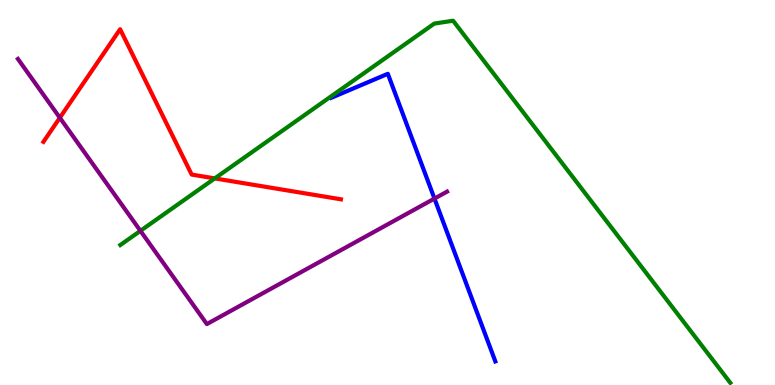[{'lines': ['blue', 'red'], 'intersections': []}, {'lines': ['green', 'red'], 'intersections': [{'x': 2.77, 'y': 5.37}]}, {'lines': ['purple', 'red'], 'intersections': [{'x': 0.772, 'y': 6.94}]}, {'lines': ['blue', 'green'], 'intersections': []}, {'lines': ['blue', 'purple'], 'intersections': [{'x': 5.61, 'y': 4.84}]}, {'lines': ['green', 'purple'], 'intersections': [{'x': 1.81, 'y': 4.0}]}]